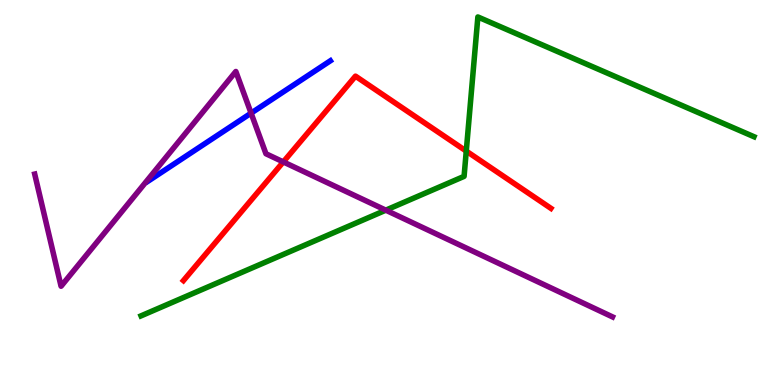[{'lines': ['blue', 'red'], 'intersections': []}, {'lines': ['green', 'red'], 'intersections': [{'x': 6.02, 'y': 6.08}]}, {'lines': ['purple', 'red'], 'intersections': [{'x': 3.66, 'y': 5.79}]}, {'lines': ['blue', 'green'], 'intersections': []}, {'lines': ['blue', 'purple'], 'intersections': [{'x': 3.24, 'y': 7.06}]}, {'lines': ['green', 'purple'], 'intersections': [{'x': 4.98, 'y': 4.54}]}]